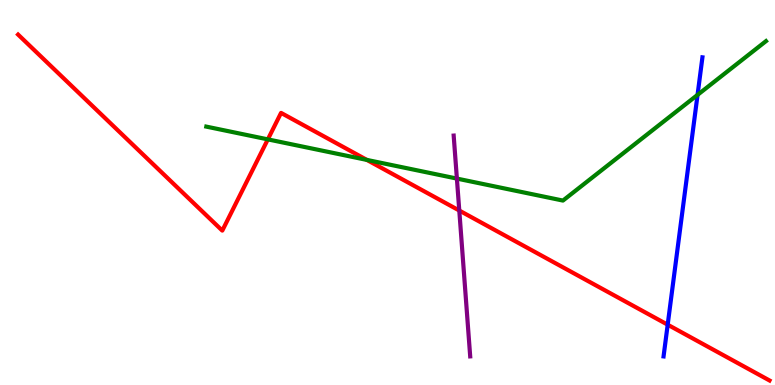[{'lines': ['blue', 'red'], 'intersections': [{'x': 8.62, 'y': 1.57}]}, {'lines': ['green', 'red'], 'intersections': [{'x': 3.46, 'y': 6.38}, {'x': 4.73, 'y': 5.85}]}, {'lines': ['purple', 'red'], 'intersections': [{'x': 5.93, 'y': 4.53}]}, {'lines': ['blue', 'green'], 'intersections': [{'x': 9.0, 'y': 7.54}]}, {'lines': ['blue', 'purple'], 'intersections': []}, {'lines': ['green', 'purple'], 'intersections': [{'x': 5.9, 'y': 5.36}]}]